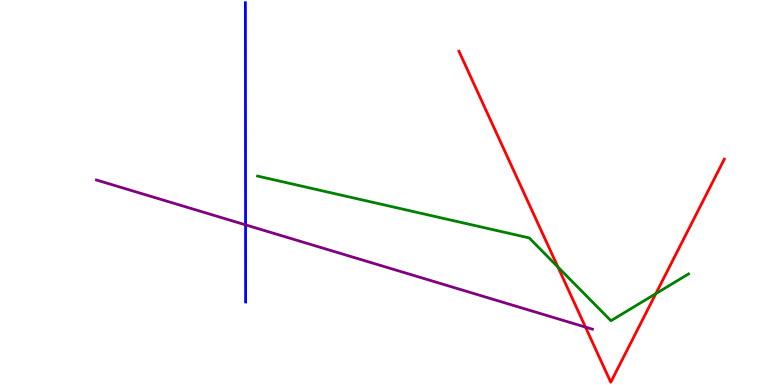[{'lines': ['blue', 'red'], 'intersections': []}, {'lines': ['green', 'red'], 'intersections': [{'x': 7.2, 'y': 3.06}, {'x': 8.46, 'y': 2.37}]}, {'lines': ['purple', 'red'], 'intersections': [{'x': 7.55, 'y': 1.5}]}, {'lines': ['blue', 'green'], 'intersections': []}, {'lines': ['blue', 'purple'], 'intersections': [{'x': 3.17, 'y': 4.16}]}, {'lines': ['green', 'purple'], 'intersections': []}]